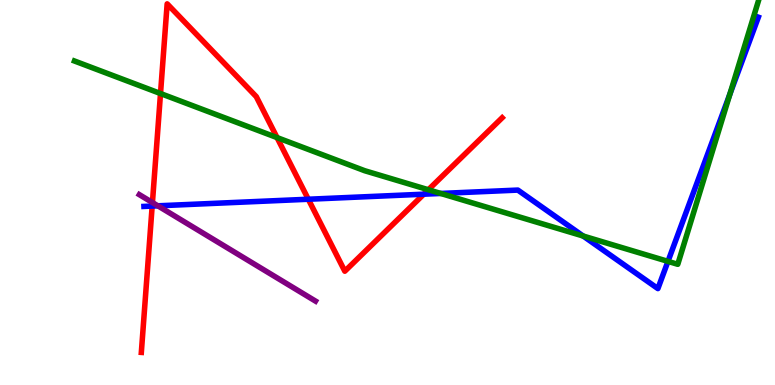[{'lines': ['blue', 'red'], 'intersections': [{'x': 1.96, 'y': 4.65}, {'x': 3.98, 'y': 4.82}, {'x': 5.47, 'y': 4.96}]}, {'lines': ['green', 'red'], 'intersections': [{'x': 2.07, 'y': 7.57}, {'x': 3.57, 'y': 6.43}, {'x': 5.53, 'y': 5.07}]}, {'lines': ['purple', 'red'], 'intersections': [{'x': 1.97, 'y': 4.74}]}, {'lines': ['blue', 'green'], 'intersections': [{'x': 5.69, 'y': 4.98}, {'x': 7.52, 'y': 3.87}, {'x': 8.62, 'y': 3.21}, {'x': 9.42, 'y': 7.56}]}, {'lines': ['blue', 'purple'], 'intersections': [{'x': 2.04, 'y': 4.65}]}, {'lines': ['green', 'purple'], 'intersections': []}]